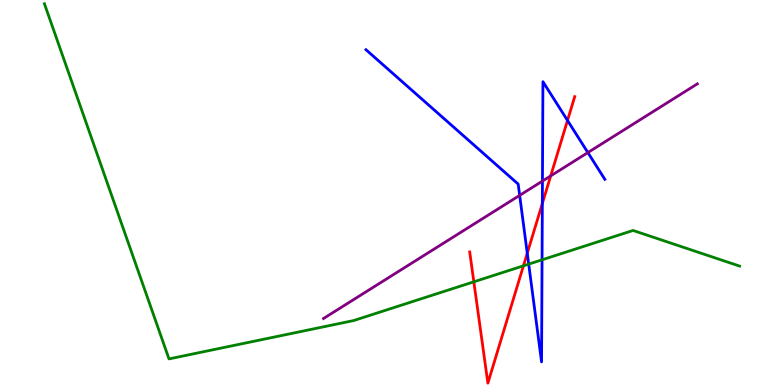[{'lines': ['blue', 'red'], 'intersections': [{'x': 6.8, 'y': 3.42}, {'x': 7.0, 'y': 4.71}, {'x': 7.32, 'y': 6.87}]}, {'lines': ['green', 'red'], 'intersections': [{'x': 6.11, 'y': 2.68}, {'x': 6.75, 'y': 3.1}]}, {'lines': ['purple', 'red'], 'intersections': [{'x': 7.11, 'y': 5.43}]}, {'lines': ['blue', 'green'], 'intersections': [{'x': 6.82, 'y': 3.14}, {'x': 6.99, 'y': 3.25}]}, {'lines': ['blue', 'purple'], 'intersections': [{'x': 6.71, 'y': 4.93}, {'x': 7.0, 'y': 5.3}, {'x': 7.59, 'y': 6.04}]}, {'lines': ['green', 'purple'], 'intersections': []}]